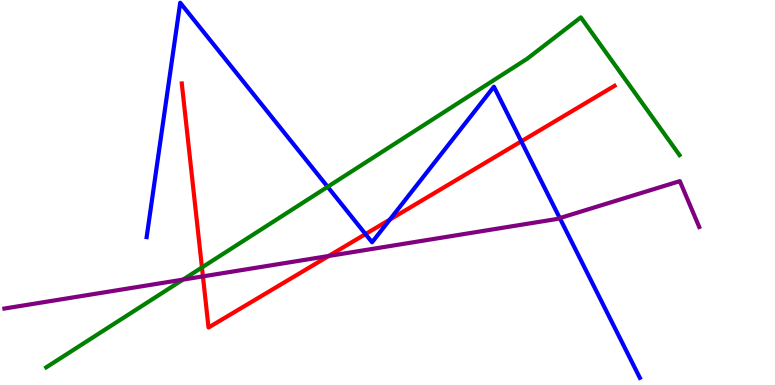[{'lines': ['blue', 'red'], 'intersections': [{'x': 4.72, 'y': 3.92}, {'x': 5.03, 'y': 4.3}, {'x': 6.73, 'y': 6.33}]}, {'lines': ['green', 'red'], 'intersections': [{'x': 2.61, 'y': 3.05}]}, {'lines': ['purple', 'red'], 'intersections': [{'x': 2.62, 'y': 2.82}, {'x': 4.24, 'y': 3.35}]}, {'lines': ['blue', 'green'], 'intersections': [{'x': 4.23, 'y': 5.15}]}, {'lines': ['blue', 'purple'], 'intersections': [{'x': 7.22, 'y': 4.34}]}, {'lines': ['green', 'purple'], 'intersections': [{'x': 2.36, 'y': 2.74}]}]